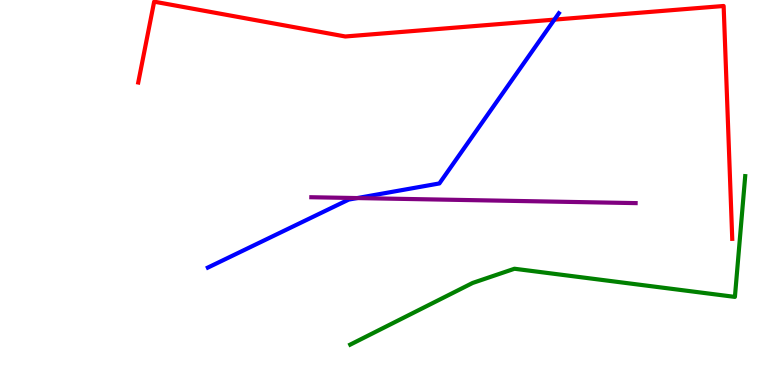[{'lines': ['blue', 'red'], 'intersections': [{'x': 7.15, 'y': 9.49}]}, {'lines': ['green', 'red'], 'intersections': []}, {'lines': ['purple', 'red'], 'intersections': []}, {'lines': ['blue', 'green'], 'intersections': []}, {'lines': ['blue', 'purple'], 'intersections': [{'x': 4.61, 'y': 4.86}]}, {'lines': ['green', 'purple'], 'intersections': []}]